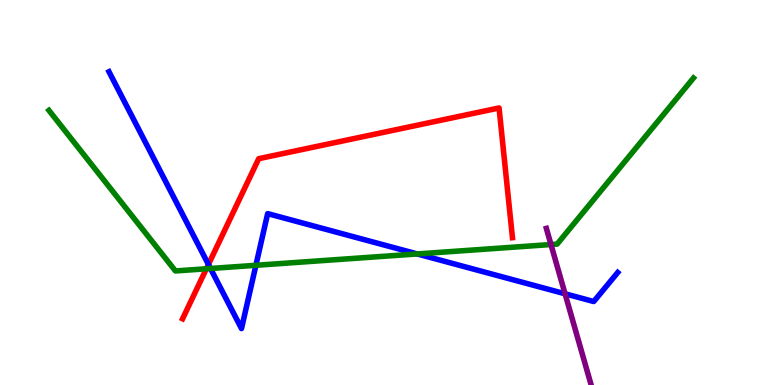[{'lines': ['blue', 'red'], 'intersections': [{'x': 2.69, 'y': 3.13}]}, {'lines': ['green', 'red'], 'intersections': [{'x': 2.66, 'y': 3.02}]}, {'lines': ['purple', 'red'], 'intersections': []}, {'lines': ['blue', 'green'], 'intersections': [{'x': 2.72, 'y': 3.03}, {'x': 3.3, 'y': 3.11}, {'x': 5.38, 'y': 3.4}]}, {'lines': ['blue', 'purple'], 'intersections': [{'x': 7.29, 'y': 2.37}]}, {'lines': ['green', 'purple'], 'intersections': [{'x': 7.11, 'y': 3.65}]}]